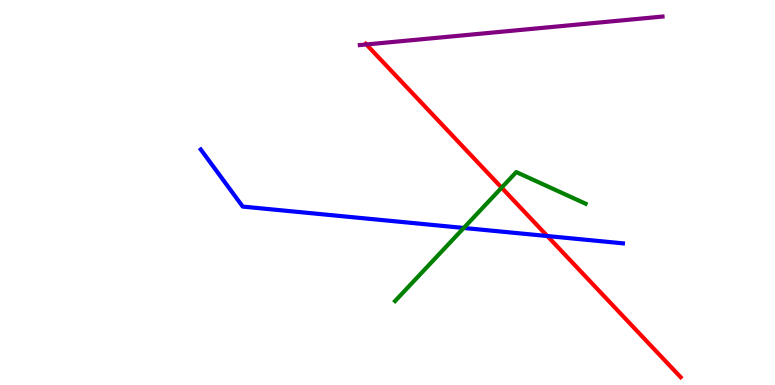[{'lines': ['blue', 'red'], 'intersections': [{'x': 7.06, 'y': 3.87}]}, {'lines': ['green', 'red'], 'intersections': [{'x': 6.47, 'y': 5.13}]}, {'lines': ['purple', 'red'], 'intersections': [{'x': 4.73, 'y': 8.85}]}, {'lines': ['blue', 'green'], 'intersections': [{'x': 5.98, 'y': 4.08}]}, {'lines': ['blue', 'purple'], 'intersections': []}, {'lines': ['green', 'purple'], 'intersections': []}]